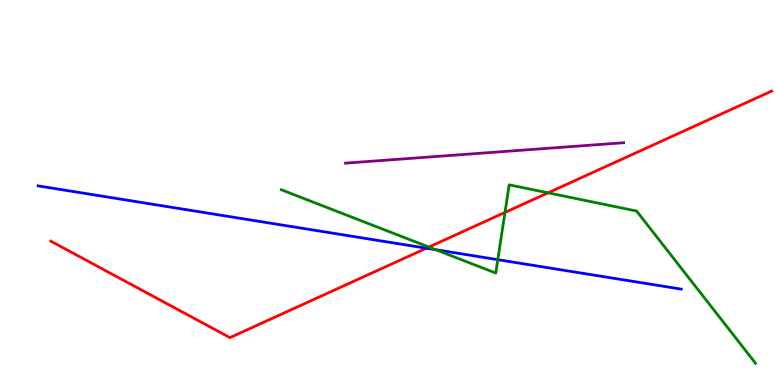[{'lines': ['blue', 'red'], 'intersections': [{'x': 5.5, 'y': 3.55}]}, {'lines': ['green', 'red'], 'intersections': [{'x': 5.53, 'y': 3.58}, {'x': 6.52, 'y': 4.48}, {'x': 7.07, 'y': 4.99}]}, {'lines': ['purple', 'red'], 'intersections': []}, {'lines': ['blue', 'green'], 'intersections': [{'x': 5.62, 'y': 3.51}, {'x': 6.42, 'y': 3.26}]}, {'lines': ['blue', 'purple'], 'intersections': []}, {'lines': ['green', 'purple'], 'intersections': []}]